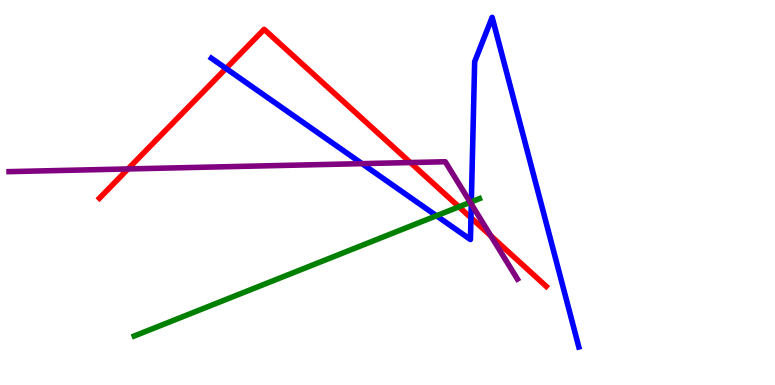[{'lines': ['blue', 'red'], 'intersections': [{'x': 2.92, 'y': 8.22}, {'x': 6.08, 'y': 4.34}]}, {'lines': ['green', 'red'], 'intersections': [{'x': 5.92, 'y': 4.63}]}, {'lines': ['purple', 'red'], 'intersections': [{'x': 1.65, 'y': 5.61}, {'x': 5.29, 'y': 5.78}, {'x': 6.33, 'y': 3.87}]}, {'lines': ['blue', 'green'], 'intersections': [{'x': 5.63, 'y': 4.4}, {'x': 6.08, 'y': 4.76}]}, {'lines': ['blue', 'purple'], 'intersections': [{'x': 4.67, 'y': 5.75}, {'x': 6.08, 'y': 4.7}]}, {'lines': ['green', 'purple'], 'intersections': [{'x': 6.07, 'y': 4.75}]}]